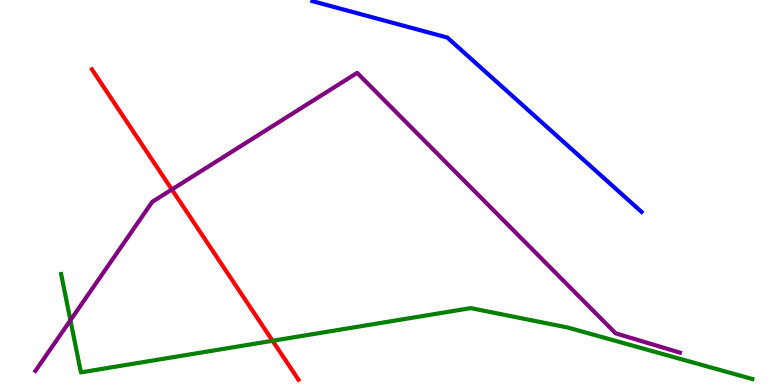[{'lines': ['blue', 'red'], 'intersections': []}, {'lines': ['green', 'red'], 'intersections': [{'x': 3.52, 'y': 1.15}]}, {'lines': ['purple', 'red'], 'intersections': [{'x': 2.22, 'y': 5.08}]}, {'lines': ['blue', 'green'], 'intersections': []}, {'lines': ['blue', 'purple'], 'intersections': []}, {'lines': ['green', 'purple'], 'intersections': [{'x': 0.909, 'y': 1.68}]}]